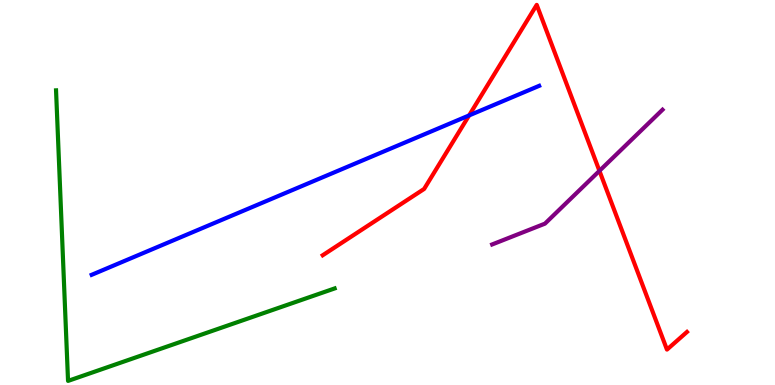[{'lines': ['blue', 'red'], 'intersections': [{'x': 6.05, 'y': 7.0}]}, {'lines': ['green', 'red'], 'intersections': []}, {'lines': ['purple', 'red'], 'intersections': [{'x': 7.73, 'y': 5.56}]}, {'lines': ['blue', 'green'], 'intersections': []}, {'lines': ['blue', 'purple'], 'intersections': []}, {'lines': ['green', 'purple'], 'intersections': []}]